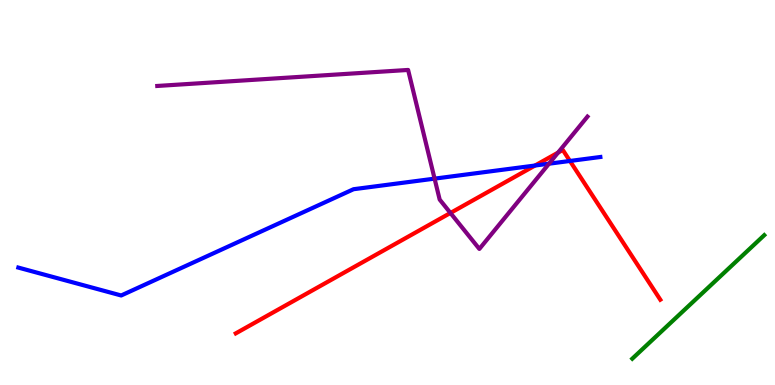[{'lines': ['blue', 'red'], 'intersections': [{'x': 6.9, 'y': 5.7}, {'x': 7.35, 'y': 5.82}]}, {'lines': ['green', 'red'], 'intersections': []}, {'lines': ['purple', 'red'], 'intersections': [{'x': 5.81, 'y': 4.47}, {'x': 7.2, 'y': 6.04}]}, {'lines': ['blue', 'green'], 'intersections': []}, {'lines': ['blue', 'purple'], 'intersections': [{'x': 5.61, 'y': 5.36}, {'x': 7.08, 'y': 5.75}]}, {'lines': ['green', 'purple'], 'intersections': []}]